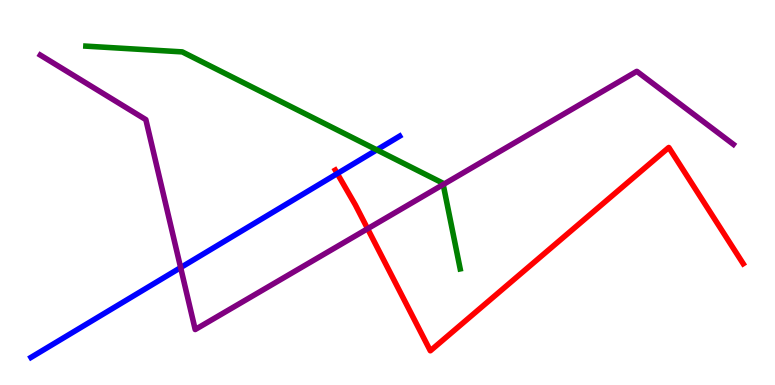[{'lines': ['blue', 'red'], 'intersections': [{'x': 4.35, 'y': 5.49}]}, {'lines': ['green', 'red'], 'intersections': []}, {'lines': ['purple', 'red'], 'intersections': [{'x': 4.74, 'y': 4.06}]}, {'lines': ['blue', 'green'], 'intersections': [{'x': 4.86, 'y': 6.11}]}, {'lines': ['blue', 'purple'], 'intersections': [{'x': 2.33, 'y': 3.05}]}, {'lines': ['green', 'purple'], 'intersections': [{'x': 5.72, 'y': 5.21}]}]